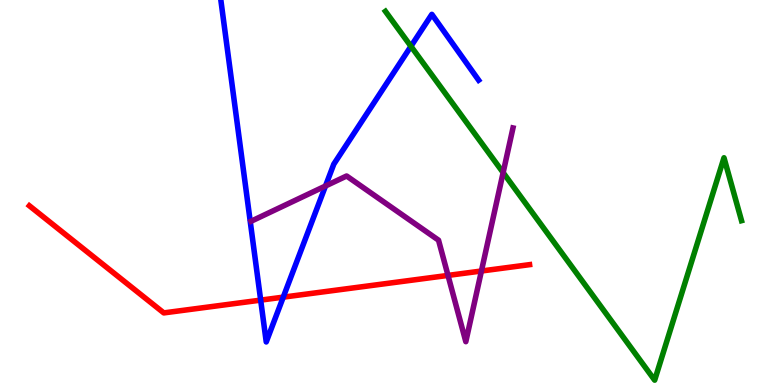[{'lines': ['blue', 'red'], 'intersections': [{'x': 3.36, 'y': 2.2}, {'x': 3.65, 'y': 2.28}]}, {'lines': ['green', 'red'], 'intersections': []}, {'lines': ['purple', 'red'], 'intersections': [{'x': 5.78, 'y': 2.85}, {'x': 6.21, 'y': 2.96}]}, {'lines': ['blue', 'green'], 'intersections': [{'x': 5.3, 'y': 8.8}]}, {'lines': ['blue', 'purple'], 'intersections': [{'x': 4.2, 'y': 5.17}]}, {'lines': ['green', 'purple'], 'intersections': [{'x': 6.49, 'y': 5.52}]}]